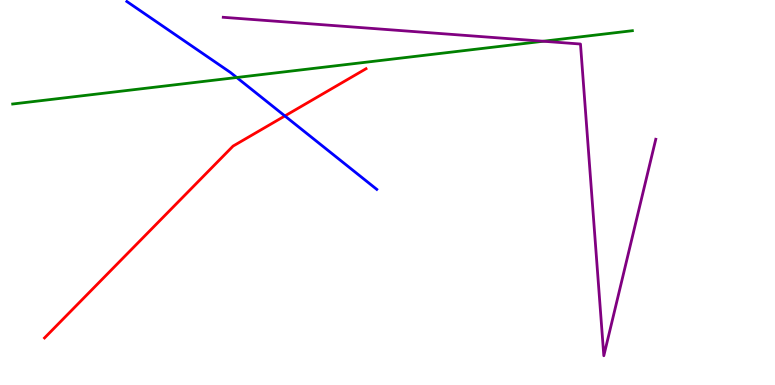[{'lines': ['blue', 'red'], 'intersections': [{'x': 3.68, 'y': 6.99}]}, {'lines': ['green', 'red'], 'intersections': []}, {'lines': ['purple', 'red'], 'intersections': []}, {'lines': ['blue', 'green'], 'intersections': [{'x': 3.05, 'y': 7.99}]}, {'lines': ['blue', 'purple'], 'intersections': []}, {'lines': ['green', 'purple'], 'intersections': [{'x': 7.01, 'y': 8.93}]}]